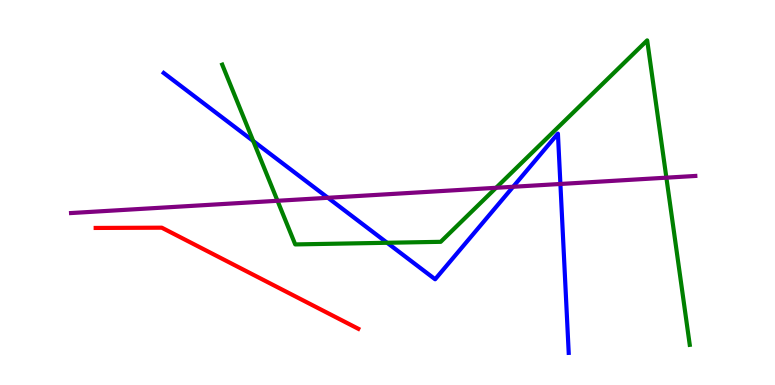[{'lines': ['blue', 'red'], 'intersections': []}, {'lines': ['green', 'red'], 'intersections': []}, {'lines': ['purple', 'red'], 'intersections': []}, {'lines': ['blue', 'green'], 'intersections': [{'x': 3.27, 'y': 6.34}, {'x': 5.0, 'y': 3.69}]}, {'lines': ['blue', 'purple'], 'intersections': [{'x': 4.23, 'y': 4.86}, {'x': 6.62, 'y': 5.15}, {'x': 7.23, 'y': 5.22}]}, {'lines': ['green', 'purple'], 'intersections': [{'x': 3.58, 'y': 4.78}, {'x': 6.4, 'y': 5.12}, {'x': 8.6, 'y': 5.39}]}]